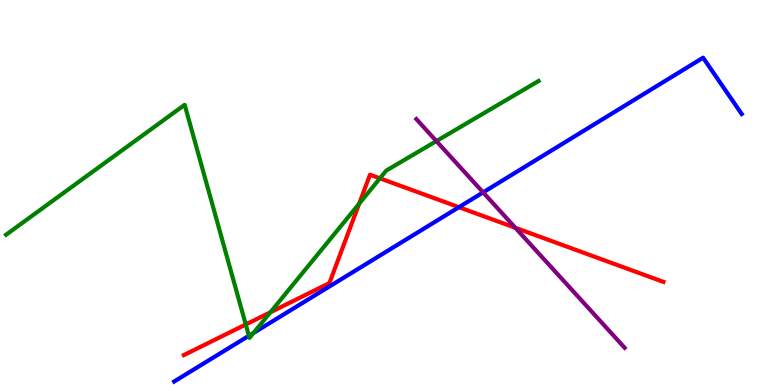[{'lines': ['blue', 'red'], 'intersections': [{'x': 5.92, 'y': 4.62}]}, {'lines': ['green', 'red'], 'intersections': [{'x': 3.17, 'y': 1.57}, {'x': 3.49, 'y': 1.89}, {'x': 4.63, 'y': 4.71}, {'x': 4.9, 'y': 5.37}]}, {'lines': ['purple', 'red'], 'intersections': [{'x': 6.65, 'y': 4.08}]}, {'lines': ['blue', 'green'], 'intersections': [{'x': 3.21, 'y': 1.28}, {'x': 3.27, 'y': 1.35}]}, {'lines': ['blue', 'purple'], 'intersections': [{'x': 6.23, 'y': 5.0}]}, {'lines': ['green', 'purple'], 'intersections': [{'x': 5.63, 'y': 6.34}]}]